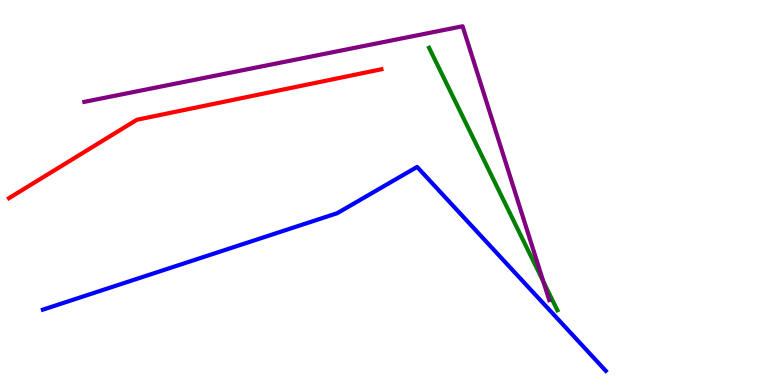[{'lines': ['blue', 'red'], 'intersections': []}, {'lines': ['green', 'red'], 'intersections': []}, {'lines': ['purple', 'red'], 'intersections': []}, {'lines': ['blue', 'green'], 'intersections': []}, {'lines': ['blue', 'purple'], 'intersections': []}, {'lines': ['green', 'purple'], 'intersections': [{'x': 7.01, 'y': 2.68}]}]